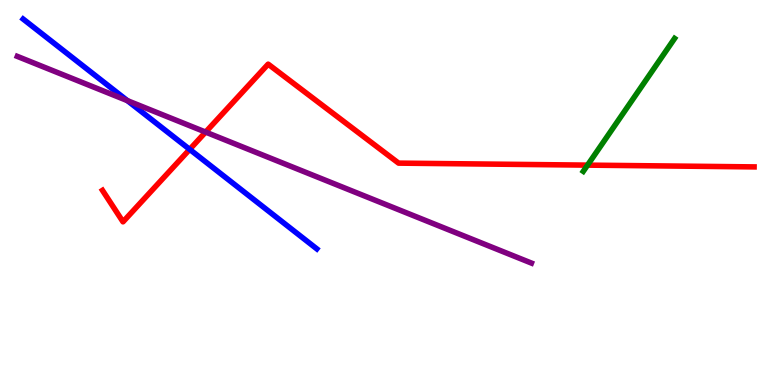[{'lines': ['blue', 'red'], 'intersections': [{'x': 2.45, 'y': 6.12}]}, {'lines': ['green', 'red'], 'intersections': [{'x': 7.58, 'y': 5.71}]}, {'lines': ['purple', 'red'], 'intersections': [{'x': 2.65, 'y': 6.57}]}, {'lines': ['blue', 'green'], 'intersections': []}, {'lines': ['blue', 'purple'], 'intersections': [{'x': 1.64, 'y': 7.39}]}, {'lines': ['green', 'purple'], 'intersections': []}]